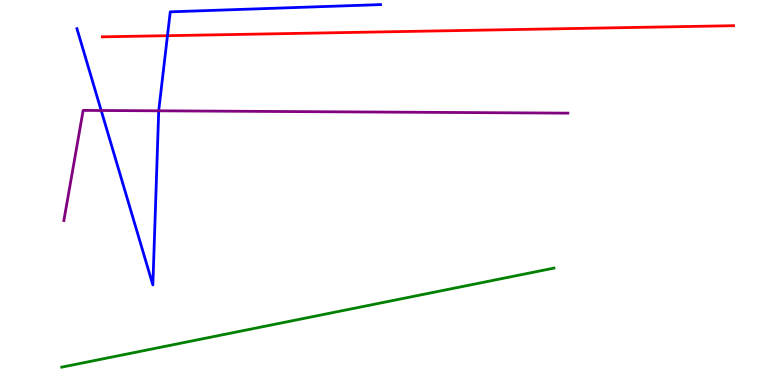[{'lines': ['blue', 'red'], 'intersections': [{'x': 2.16, 'y': 9.07}]}, {'lines': ['green', 'red'], 'intersections': []}, {'lines': ['purple', 'red'], 'intersections': []}, {'lines': ['blue', 'green'], 'intersections': []}, {'lines': ['blue', 'purple'], 'intersections': [{'x': 1.31, 'y': 7.13}, {'x': 2.05, 'y': 7.12}]}, {'lines': ['green', 'purple'], 'intersections': []}]